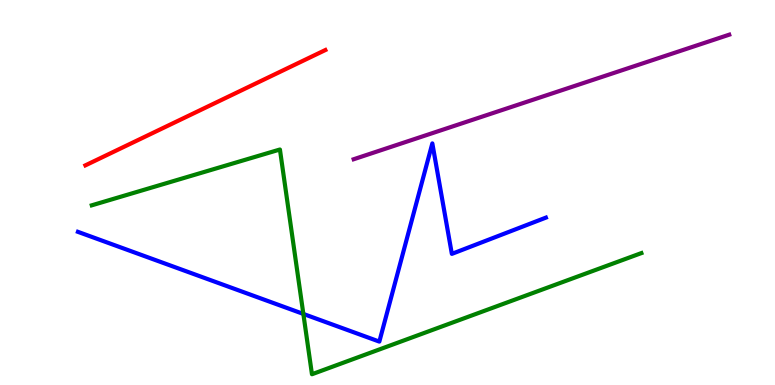[{'lines': ['blue', 'red'], 'intersections': []}, {'lines': ['green', 'red'], 'intersections': []}, {'lines': ['purple', 'red'], 'intersections': []}, {'lines': ['blue', 'green'], 'intersections': [{'x': 3.91, 'y': 1.85}]}, {'lines': ['blue', 'purple'], 'intersections': []}, {'lines': ['green', 'purple'], 'intersections': []}]